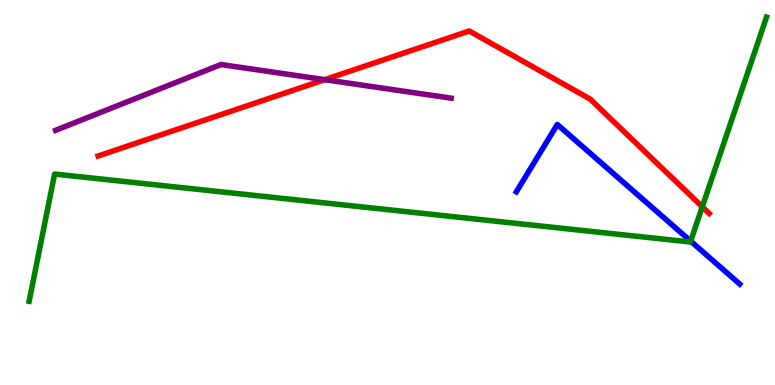[{'lines': ['blue', 'red'], 'intersections': []}, {'lines': ['green', 'red'], 'intersections': [{'x': 9.06, 'y': 4.63}]}, {'lines': ['purple', 'red'], 'intersections': [{'x': 4.19, 'y': 7.93}]}, {'lines': ['blue', 'green'], 'intersections': [{'x': 8.91, 'y': 3.74}]}, {'lines': ['blue', 'purple'], 'intersections': []}, {'lines': ['green', 'purple'], 'intersections': []}]